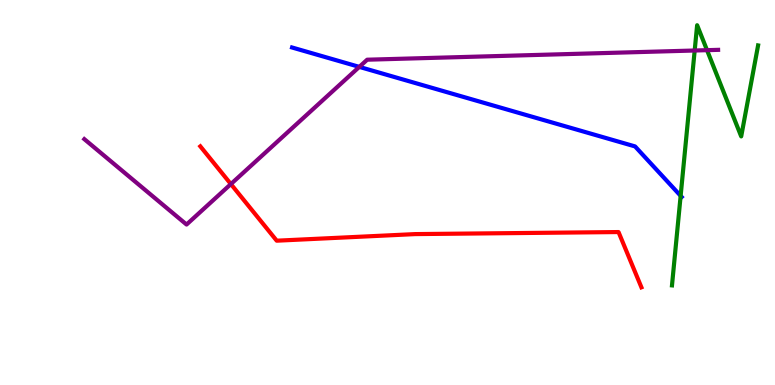[{'lines': ['blue', 'red'], 'intersections': []}, {'lines': ['green', 'red'], 'intersections': []}, {'lines': ['purple', 'red'], 'intersections': [{'x': 2.98, 'y': 5.22}]}, {'lines': ['blue', 'green'], 'intersections': [{'x': 8.78, 'y': 4.91}]}, {'lines': ['blue', 'purple'], 'intersections': [{'x': 4.64, 'y': 8.26}]}, {'lines': ['green', 'purple'], 'intersections': [{'x': 8.96, 'y': 8.69}, {'x': 9.12, 'y': 8.7}]}]